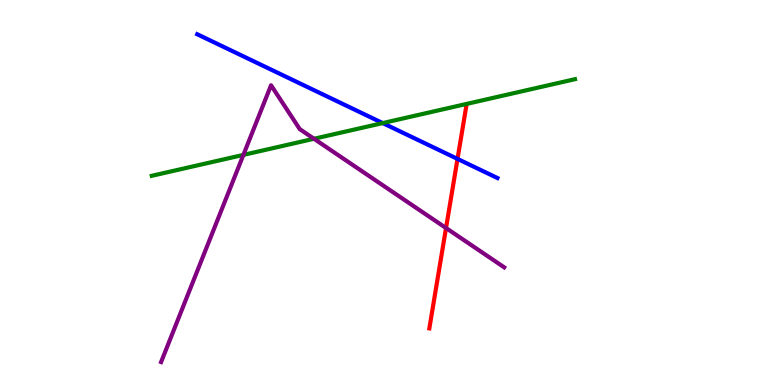[{'lines': ['blue', 'red'], 'intersections': [{'x': 5.9, 'y': 5.87}]}, {'lines': ['green', 'red'], 'intersections': []}, {'lines': ['purple', 'red'], 'intersections': [{'x': 5.76, 'y': 4.08}]}, {'lines': ['blue', 'green'], 'intersections': [{'x': 4.94, 'y': 6.8}]}, {'lines': ['blue', 'purple'], 'intersections': []}, {'lines': ['green', 'purple'], 'intersections': [{'x': 3.14, 'y': 5.98}, {'x': 4.05, 'y': 6.4}]}]